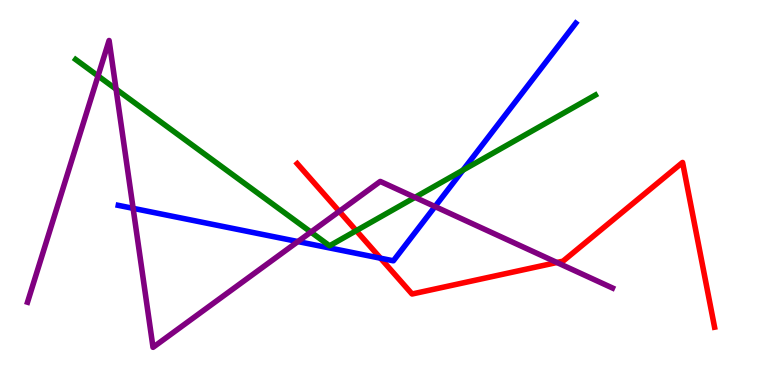[{'lines': ['blue', 'red'], 'intersections': [{'x': 4.91, 'y': 3.29}]}, {'lines': ['green', 'red'], 'intersections': [{'x': 4.6, 'y': 4.01}]}, {'lines': ['purple', 'red'], 'intersections': [{'x': 4.38, 'y': 4.51}, {'x': 7.19, 'y': 3.18}]}, {'lines': ['blue', 'green'], 'intersections': [{'x': 5.97, 'y': 5.58}]}, {'lines': ['blue', 'purple'], 'intersections': [{'x': 1.72, 'y': 4.59}, {'x': 3.84, 'y': 3.73}, {'x': 5.61, 'y': 4.64}]}, {'lines': ['green', 'purple'], 'intersections': [{'x': 1.27, 'y': 8.03}, {'x': 1.5, 'y': 7.68}, {'x': 4.01, 'y': 3.97}, {'x': 5.35, 'y': 4.87}]}]